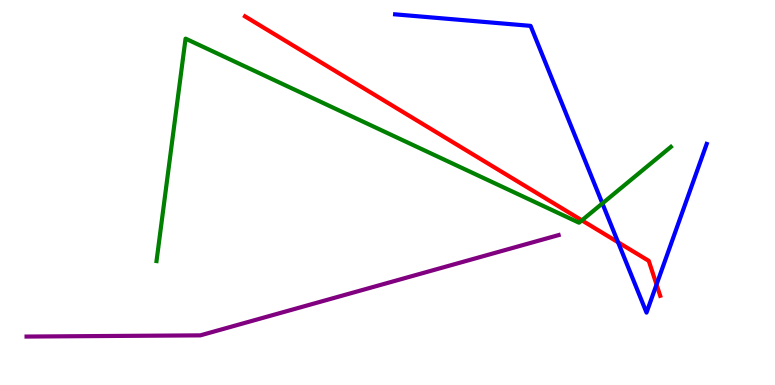[{'lines': ['blue', 'red'], 'intersections': [{'x': 7.98, 'y': 3.71}, {'x': 8.47, 'y': 2.61}]}, {'lines': ['green', 'red'], 'intersections': [{'x': 7.51, 'y': 4.28}]}, {'lines': ['purple', 'red'], 'intersections': []}, {'lines': ['blue', 'green'], 'intersections': [{'x': 7.77, 'y': 4.72}]}, {'lines': ['blue', 'purple'], 'intersections': []}, {'lines': ['green', 'purple'], 'intersections': []}]